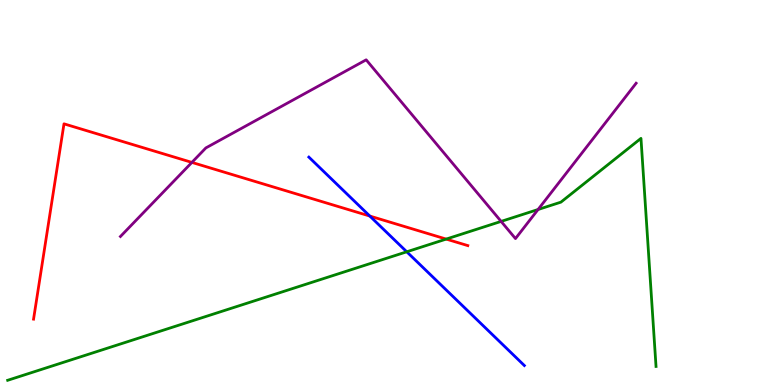[{'lines': ['blue', 'red'], 'intersections': [{'x': 4.77, 'y': 4.39}]}, {'lines': ['green', 'red'], 'intersections': [{'x': 5.76, 'y': 3.79}]}, {'lines': ['purple', 'red'], 'intersections': [{'x': 2.48, 'y': 5.78}]}, {'lines': ['blue', 'green'], 'intersections': [{'x': 5.25, 'y': 3.46}]}, {'lines': ['blue', 'purple'], 'intersections': []}, {'lines': ['green', 'purple'], 'intersections': [{'x': 6.47, 'y': 4.25}, {'x': 6.94, 'y': 4.56}]}]